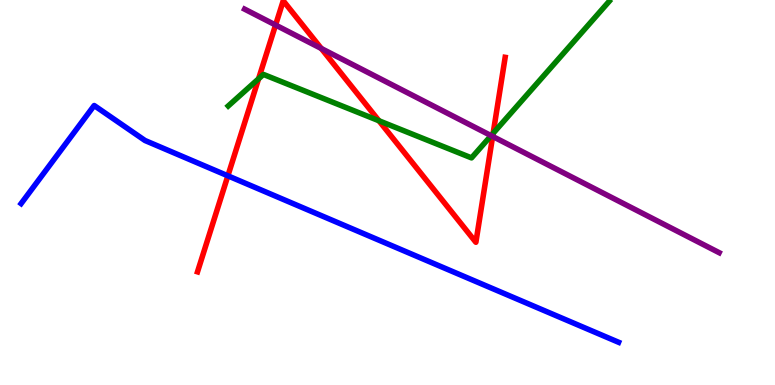[{'lines': ['blue', 'red'], 'intersections': [{'x': 2.94, 'y': 5.43}]}, {'lines': ['green', 'red'], 'intersections': [{'x': 3.34, 'y': 7.95}, {'x': 4.89, 'y': 6.86}, {'x': 6.36, 'y': 6.54}]}, {'lines': ['purple', 'red'], 'intersections': [{'x': 3.56, 'y': 9.35}, {'x': 4.15, 'y': 8.74}, {'x': 6.36, 'y': 6.46}]}, {'lines': ['blue', 'green'], 'intersections': []}, {'lines': ['blue', 'purple'], 'intersections': []}, {'lines': ['green', 'purple'], 'intersections': [{'x': 6.34, 'y': 6.48}]}]